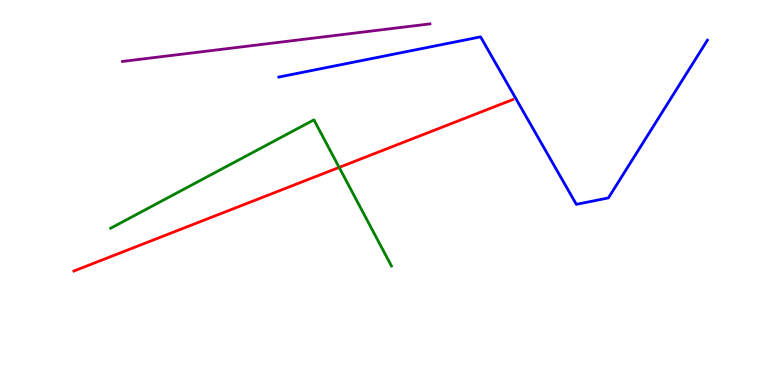[{'lines': ['blue', 'red'], 'intersections': []}, {'lines': ['green', 'red'], 'intersections': [{'x': 4.38, 'y': 5.65}]}, {'lines': ['purple', 'red'], 'intersections': []}, {'lines': ['blue', 'green'], 'intersections': []}, {'lines': ['blue', 'purple'], 'intersections': []}, {'lines': ['green', 'purple'], 'intersections': []}]